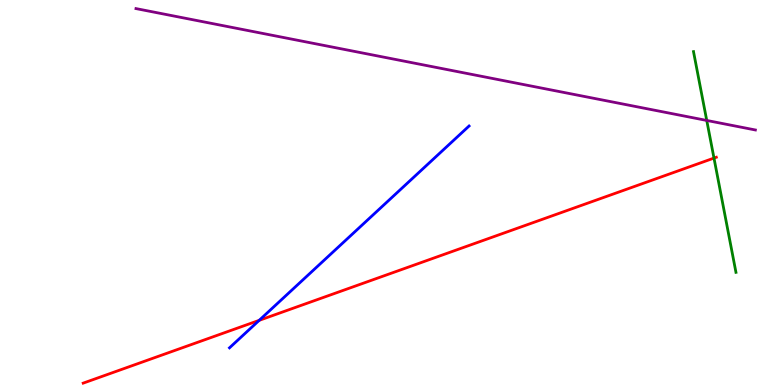[{'lines': ['blue', 'red'], 'intersections': [{'x': 3.34, 'y': 1.68}]}, {'lines': ['green', 'red'], 'intersections': [{'x': 9.21, 'y': 5.89}]}, {'lines': ['purple', 'red'], 'intersections': []}, {'lines': ['blue', 'green'], 'intersections': []}, {'lines': ['blue', 'purple'], 'intersections': []}, {'lines': ['green', 'purple'], 'intersections': [{'x': 9.12, 'y': 6.87}]}]